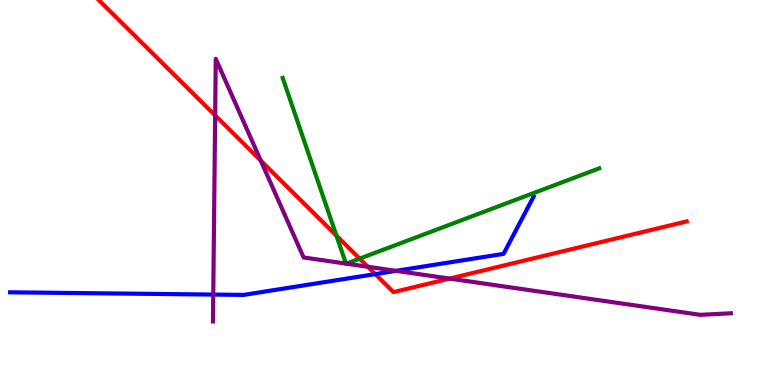[{'lines': ['blue', 'red'], 'intersections': [{'x': 4.84, 'y': 2.88}]}, {'lines': ['green', 'red'], 'intersections': [{'x': 4.34, 'y': 3.88}, {'x': 4.64, 'y': 3.28}]}, {'lines': ['purple', 'red'], 'intersections': [{'x': 2.78, 'y': 7.0}, {'x': 3.36, 'y': 5.83}, {'x': 4.75, 'y': 3.07}, {'x': 5.8, 'y': 2.76}]}, {'lines': ['blue', 'green'], 'intersections': []}, {'lines': ['blue', 'purple'], 'intersections': [{'x': 2.75, 'y': 2.35}, {'x': 5.11, 'y': 2.97}]}, {'lines': ['green', 'purple'], 'intersections': [{'x': 4.46, 'y': 3.15}, {'x': 4.47, 'y': 3.15}]}]